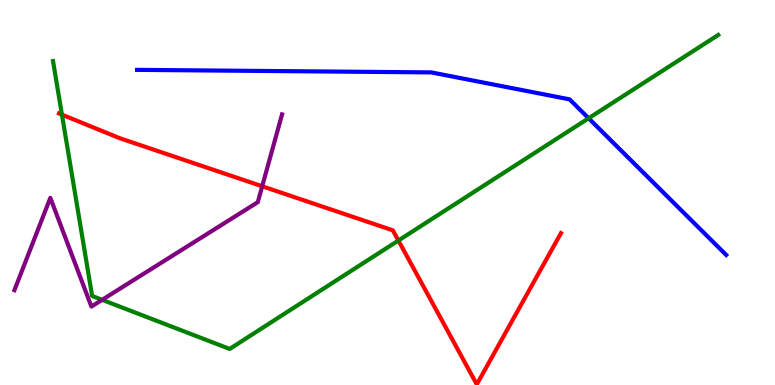[{'lines': ['blue', 'red'], 'intersections': []}, {'lines': ['green', 'red'], 'intersections': [{'x': 0.799, 'y': 7.02}, {'x': 5.14, 'y': 3.75}]}, {'lines': ['purple', 'red'], 'intersections': [{'x': 3.38, 'y': 5.16}]}, {'lines': ['blue', 'green'], 'intersections': [{'x': 7.6, 'y': 6.93}]}, {'lines': ['blue', 'purple'], 'intersections': []}, {'lines': ['green', 'purple'], 'intersections': [{'x': 1.32, 'y': 2.21}]}]